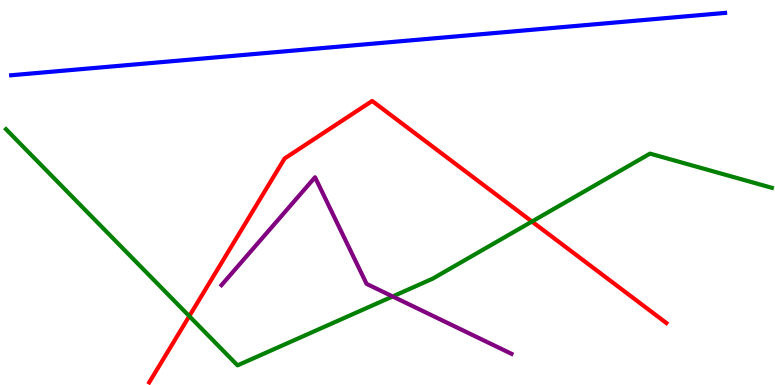[{'lines': ['blue', 'red'], 'intersections': []}, {'lines': ['green', 'red'], 'intersections': [{'x': 2.44, 'y': 1.79}, {'x': 6.86, 'y': 4.25}]}, {'lines': ['purple', 'red'], 'intersections': []}, {'lines': ['blue', 'green'], 'intersections': []}, {'lines': ['blue', 'purple'], 'intersections': []}, {'lines': ['green', 'purple'], 'intersections': [{'x': 5.07, 'y': 2.3}]}]